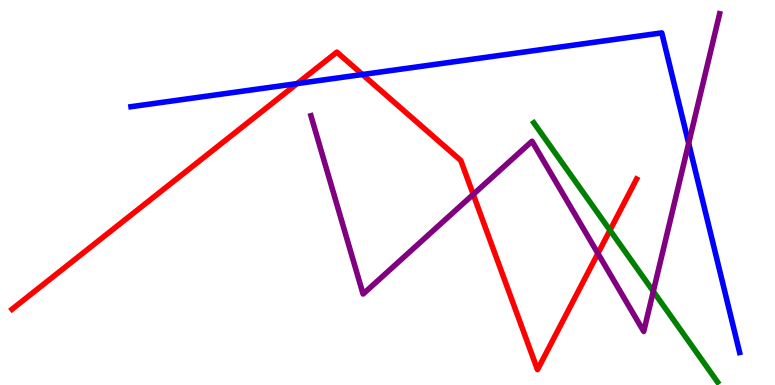[{'lines': ['blue', 'red'], 'intersections': [{'x': 3.83, 'y': 7.83}, {'x': 4.68, 'y': 8.06}]}, {'lines': ['green', 'red'], 'intersections': [{'x': 7.87, 'y': 4.02}]}, {'lines': ['purple', 'red'], 'intersections': [{'x': 6.11, 'y': 4.95}, {'x': 7.72, 'y': 3.42}]}, {'lines': ['blue', 'green'], 'intersections': []}, {'lines': ['blue', 'purple'], 'intersections': [{'x': 8.89, 'y': 6.28}]}, {'lines': ['green', 'purple'], 'intersections': [{'x': 8.43, 'y': 2.43}]}]